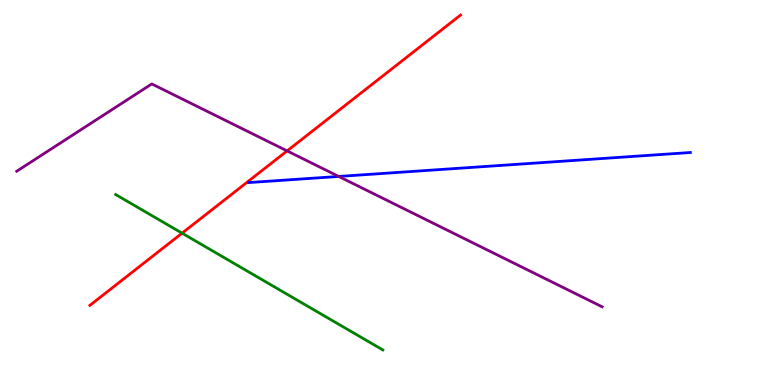[{'lines': ['blue', 'red'], 'intersections': []}, {'lines': ['green', 'red'], 'intersections': [{'x': 2.35, 'y': 3.94}]}, {'lines': ['purple', 'red'], 'intersections': [{'x': 3.7, 'y': 6.08}]}, {'lines': ['blue', 'green'], 'intersections': []}, {'lines': ['blue', 'purple'], 'intersections': [{'x': 4.37, 'y': 5.42}]}, {'lines': ['green', 'purple'], 'intersections': []}]